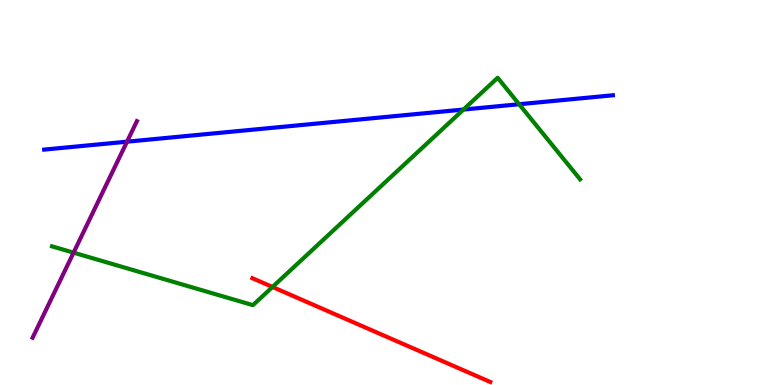[{'lines': ['blue', 'red'], 'intersections': []}, {'lines': ['green', 'red'], 'intersections': [{'x': 3.52, 'y': 2.55}]}, {'lines': ['purple', 'red'], 'intersections': []}, {'lines': ['blue', 'green'], 'intersections': [{'x': 5.98, 'y': 7.15}, {'x': 6.7, 'y': 7.29}]}, {'lines': ['blue', 'purple'], 'intersections': [{'x': 1.64, 'y': 6.32}]}, {'lines': ['green', 'purple'], 'intersections': [{'x': 0.949, 'y': 3.44}]}]